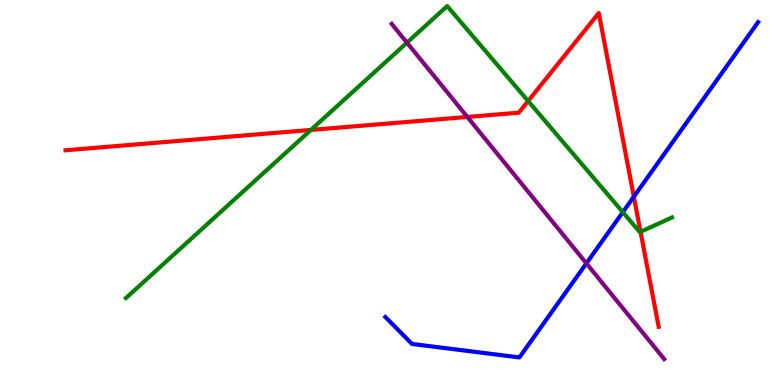[{'lines': ['blue', 'red'], 'intersections': [{'x': 8.18, 'y': 4.89}]}, {'lines': ['green', 'red'], 'intersections': [{'x': 4.01, 'y': 6.63}, {'x': 6.81, 'y': 7.38}, {'x': 8.27, 'y': 3.98}]}, {'lines': ['purple', 'red'], 'intersections': [{'x': 6.03, 'y': 6.96}]}, {'lines': ['blue', 'green'], 'intersections': [{'x': 8.04, 'y': 4.49}]}, {'lines': ['blue', 'purple'], 'intersections': [{'x': 7.57, 'y': 3.16}]}, {'lines': ['green', 'purple'], 'intersections': [{'x': 5.25, 'y': 8.89}]}]